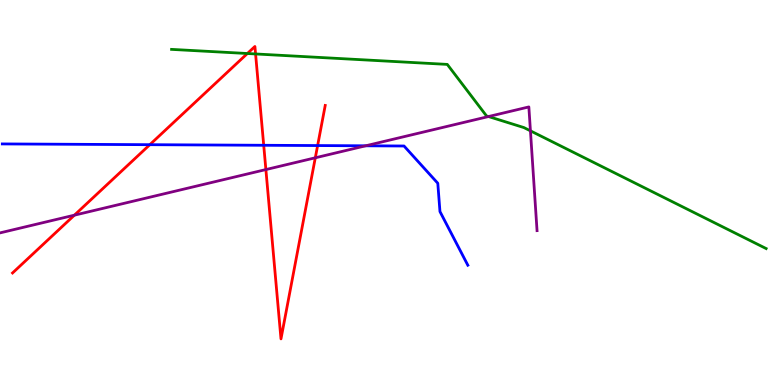[{'lines': ['blue', 'red'], 'intersections': [{'x': 1.93, 'y': 6.24}, {'x': 3.4, 'y': 6.23}, {'x': 4.1, 'y': 6.22}]}, {'lines': ['green', 'red'], 'intersections': [{'x': 3.19, 'y': 8.61}, {'x': 3.3, 'y': 8.6}]}, {'lines': ['purple', 'red'], 'intersections': [{'x': 0.96, 'y': 4.41}, {'x': 3.43, 'y': 5.6}, {'x': 4.07, 'y': 5.9}]}, {'lines': ['blue', 'green'], 'intersections': []}, {'lines': ['blue', 'purple'], 'intersections': [{'x': 4.72, 'y': 6.21}]}, {'lines': ['green', 'purple'], 'intersections': [{'x': 6.3, 'y': 6.97}, {'x': 6.84, 'y': 6.6}]}]